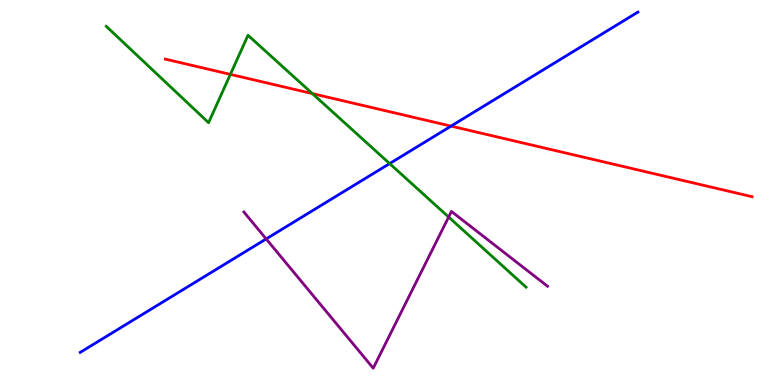[{'lines': ['blue', 'red'], 'intersections': [{'x': 5.82, 'y': 6.72}]}, {'lines': ['green', 'red'], 'intersections': [{'x': 2.97, 'y': 8.07}, {'x': 4.03, 'y': 7.57}]}, {'lines': ['purple', 'red'], 'intersections': []}, {'lines': ['blue', 'green'], 'intersections': [{'x': 5.03, 'y': 5.75}]}, {'lines': ['blue', 'purple'], 'intersections': [{'x': 3.43, 'y': 3.79}]}, {'lines': ['green', 'purple'], 'intersections': [{'x': 5.79, 'y': 4.36}]}]